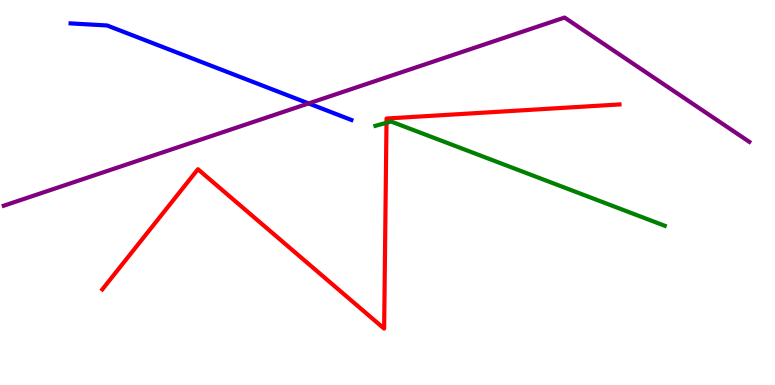[{'lines': ['blue', 'red'], 'intersections': []}, {'lines': ['green', 'red'], 'intersections': [{'x': 4.99, 'y': 6.81}]}, {'lines': ['purple', 'red'], 'intersections': []}, {'lines': ['blue', 'green'], 'intersections': []}, {'lines': ['blue', 'purple'], 'intersections': [{'x': 3.98, 'y': 7.31}]}, {'lines': ['green', 'purple'], 'intersections': []}]